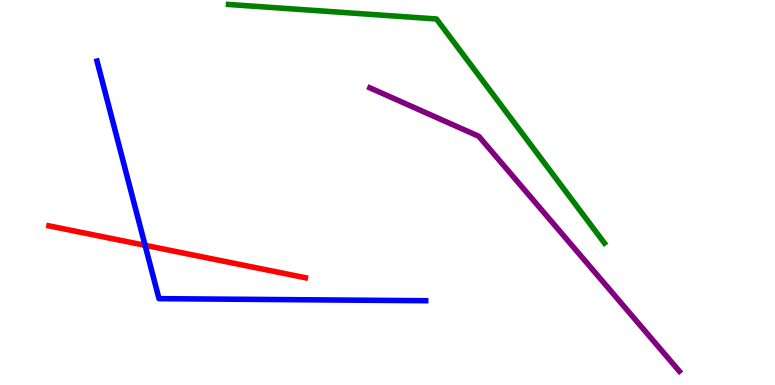[{'lines': ['blue', 'red'], 'intersections': [{'x': 1.87, 'y': 3.63}]}, {'lines': ['green', 'red'], 'intersections': []}, {'lines': ['purple', 'red'], 'intersections': []}, {'lines': ['blue', 'green'], 'intersections': []}, {'lines': ['blue', 'purple'], 'intersections': []}, {'lines': ['green', 'purple'], 'intersections': []}]